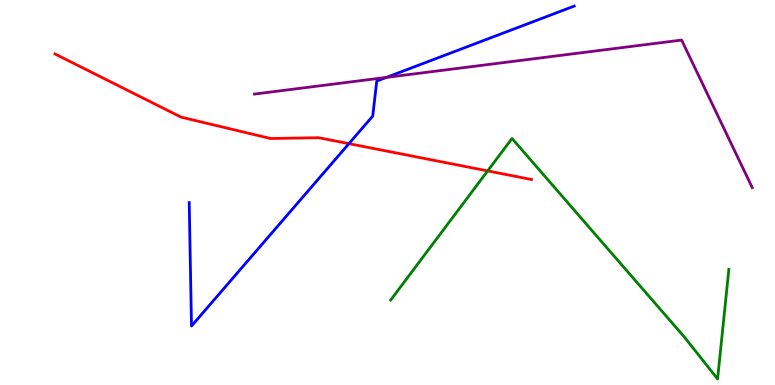[{'lines': ['blue', 'red'], 'intersections': [{'x': 4.5, 'y': 6.27}]}, {'lines': ['green', 'red'], 'intersections': [{'x': 6.29, 'y': 5.56}]}, {'lines': ['purple', 'red'], 'intersections': []}, {'lines': ['blue', 'green'], 'intersections': []}, {'lines': ['blue', 'purple'], 'intersections': [{'x': 4.99, 'y': 7.99}]}, {'lines': ['green', 'purple'], 'intersections': []}]